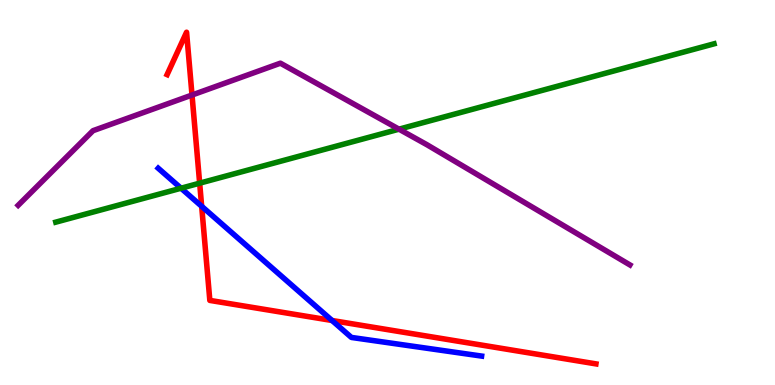[{'lines': ['blue', 'red'], 'intersections': [{'x': 2.6, 'y': 4.64}, {'x': 4.28, 'y': 1.68}]}, {'lines': ['green', 'red'], 'intersections': [{'x': 2.58, 'y': 5.24}]}, {'lines': ['purple', 'red'], 'intersections': [{'x': 2.48, 'y': 7.53}]}, {'lines': ['blue', 'green'], 'intersections': [{'x': 2.34, 'y': 5.11}]}, {'lines': ['blue', 'purple'], 'intersections': []}, {'lines': ['green', 'purple'], 'intersections': [{'x': 5.15, 'y': 6.64}]}]